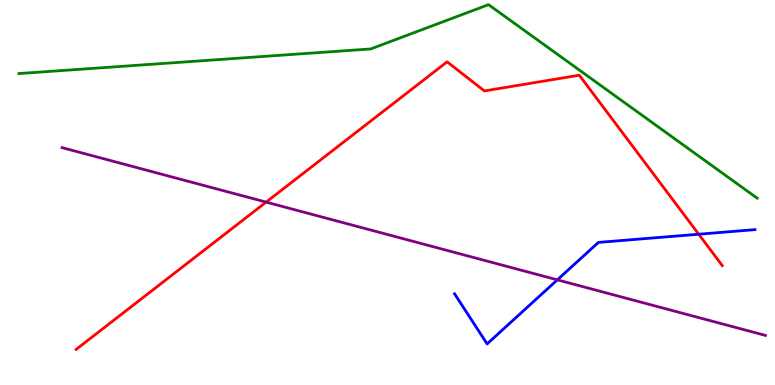[{'lines': ['blue', 'red'], 'intersections': [{'x': 9.02, 'y': 3.92}]}, {'lines': ['green', 'red'], 'intersections': []}, {'lines': ['purple', 'red'], 'intersections': [{'x': 3.43, 'y': 4.75}]}, {'lines': ['blue', 'green'], 'intersections': []}, {'lines': ['blue', 'purple'], 'intersections': [{'x': 7.19, 'y': 2.73}]}, {'lines': ['green', 'purple'], 'intersections': []}]